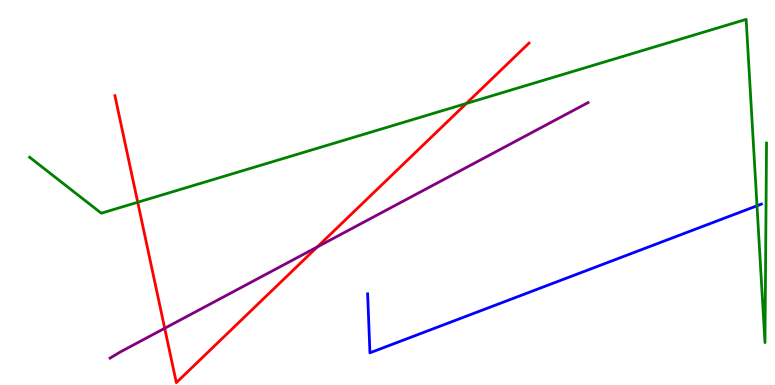[{'lines': ['blue', 'red'], 'intersections': []}, {'lines': ['green', 'red'], 'intersections': [{'x': 1.78, 'y': 4.75}, {'x': 6.02, 'y': 7.31}]}, {'lines': ['purple', 'red'], 'intersections': [{'x': 2.13, 'y': 1.47}, {'x': 4.09, 'y': 3.59}]}, {'lines': ['blue', 'green'], 'intersections': [{'x': 9.77, 'y': 4.66}]}, {'lines': ['blue', 'purple'], 'intersections': []}, {'lines': ['green', 'purple'], 'intersections': []}]